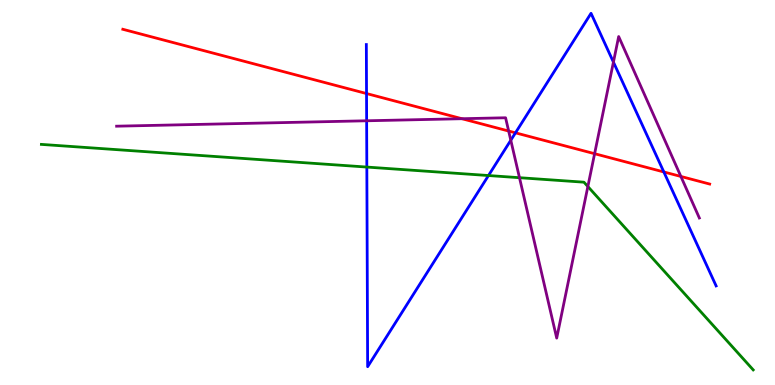[{'lines': ['blue', 'red'], 'intersections': [{'x': 4.73, 'y': 7.57}, {'x': 6.65, 'y': 6.55}, {'x': 8.57, 'y': 5.53}]}, {'lines': ['green', 'red'], 'intersections': []}, {'lines': ['purple', 'red'], 'intersections': [{'x': 5.96, 'y': 6.92}, {'x': 6.56, 'y': 6.6}, {'x': 7.67, 'y': 6.01}, {'x': 8.79, 'y': 5.42}]}, {'lines': ['blue', 'green'], 'intersections': [{'x': 4.73, 'y': 5.66}, {'x': 6.3, 'y': 5.44}]}, {'lines': ['blue', 'purple'], 'intersections': [{'x': 4.73, 'y': 6.86}, {'x': 6.59, 'y': 6.36}, {'x': 7.92, 'y': 8.39}]}, {'lines': ['green', 'purple'], 'intersections': [{'x': 6.7, 'y': 5.38}, {'x': 7.59, 'y': 5.16}]}]